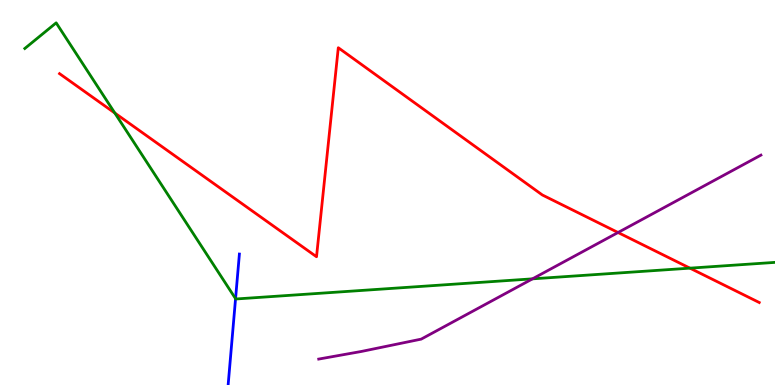[{'lines': ['blue', 'red'], 'intersections': []}, {'lines': ['green', 'red'], 'intersections': [{'x': 1.48, 'y': 7.06}, {'x': 8.9, 'y': 3.03}]}, {'lines': ['purple', 'red'], 'intersections': [{'x': 7.97, 'y': 3.96}]}, {'lines': ['blue', 'green'], 'intersections': [{'x': 3.04, 'y': 2.24}]}, {'lines': ['blue', 'purple'], 'intersections': []}, {'lines': ['green', 'purple'], 'intersections': [{'x': 6.87, 'y': 2.76}]}]